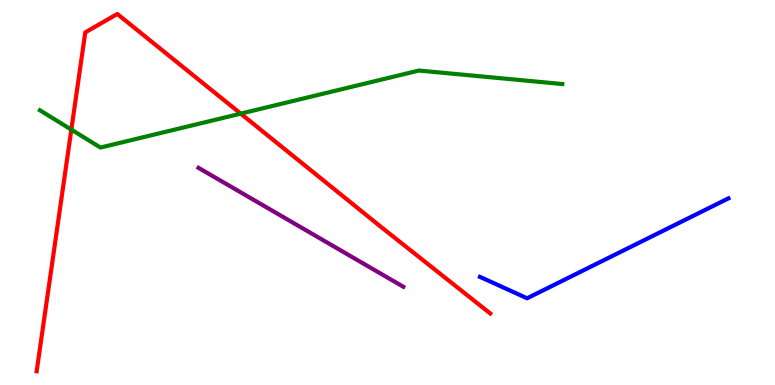[{'lines': ['blue', 'red'], 'intersections': []}, {'lines': ['green', 'red'], 'intersections': [{'x': 0.92, 'y': 6.63}, {'x': 3.11, 'y': 7.05}]}, {'lines': ['purple', 'red'], 'intersections': []}, {'lines': ['blue', 'green'], 'intersections': []}, {'lines': ['blue', 'purple'], 'intersections': []}, {'lines': ['green', 'purple'], 'intersections': []}]